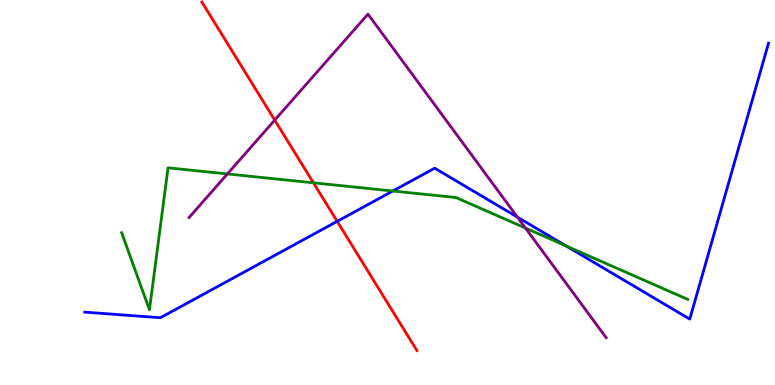[{'lines': ['blue', 'red'], 'intersections': [{'x': 4.35, 'y': 4.25}]}, {'lines': ['green', 'red'], 'intersections': [{'x': 4.04, 'y': 5.25}]}, {'lines': ['purple', 'red'], 'intersections': [{'x': 3.54, 'y': 6.88}]}, {'lines': ['blue', 'green'], 'intersections': [{'x': 5.07, 'y': 5.04}, {'x': 7.3, 'y': 3.61}]}, {'lines': ['blue', 'purple'], 'intersections': [{'x': 6.68, 'y': 4.36}]}, {'lines': ['green', 'purple'], 'intersections': [{'x': 2.93, 'y': 5.48}, {'x': 6.78, 'y': 4.08}]}]